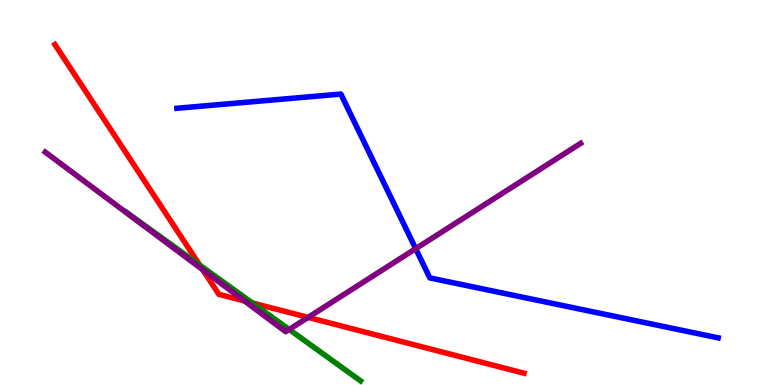[{'lines': ['blue', 'red'], 'intersections': []}, {'lines': ['green', 'red'], 'intersections': [{'x': 2.58, 'y': 3.12}, {'x': 3.26, 'y': 2.13}]}, {'lines': ['purple', 'red'], 'intersections': [{'x': 2.62, 'y': 2.99}, {'x': 3.15, 'y': 2.18}, {'x': 3.98, 'y': 1.76}]}, {'lines': ['blue', 'green'], 'intersections': []}, {'lines': ['blue', 'purple'], 'intersections': [{'x': 5.36, 'y': 3.54}]}, {'lines': ['green', 'purple'], 'intersections': [{'x': 3.73, 'y': 1.44}]}]